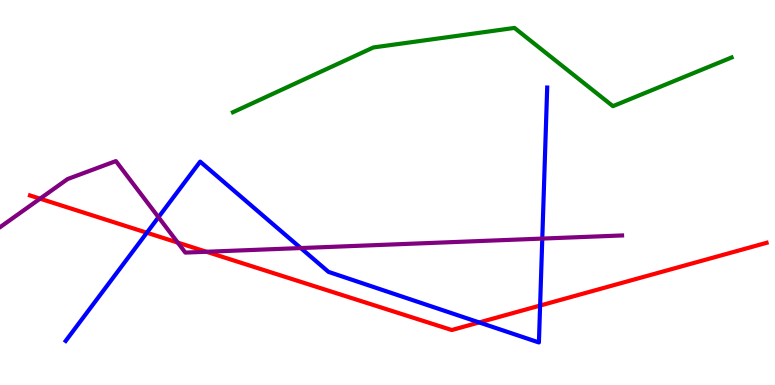[{'lines': ['blue', 'red'], 'intersections': [{'x': 1.89, 'y': 3.95}, {'x': 6.18, 'y': 1.63}, {'x': 6.97, 'y': 2.06}]}, {'lines': ['green', 'red'], 'intersections': []}, {'lines': ['purple', 'red'], 'intersections': [{'x': 0.517, 'y': 4.84}, {'x': 2.29, 'y': 3.7}, {'x': 2.66, 'y': 3.46}]}, {'lines': ['blue', 'green'], 'intersections': []}, {'lines': ['blue', 'purple'], 'intersections': [{'x': 2.04, 'y': 4.36}, {'x': 3.88, 'y': 3.56}, {'x': 7.0, 'y': 3.8}]}, {'lines': ['green', 'purple'], 'intersections': []}]